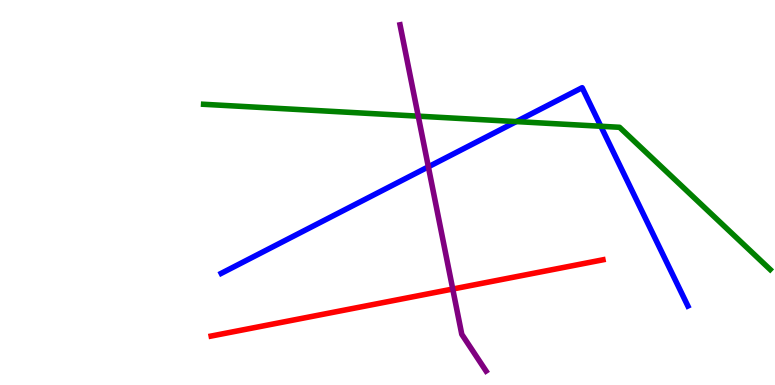[{'lines': ['blue', 'red'], 'intersections': []}, {'lines': ['green', 'red'], 'intersections': []}, {'lines': ['purple', 'red'], 'intersections': [{'x': 5.84, 'y': 2.49}]}, {'lines': ['blue', 'green'], 'intersections': [{'x': 6.66, 'y': 6.84}, {'x': 7.75, 'y': 6.72}]}, {'lines': ['blue', 'purple'], 'intersections': [{'x': 5.53, 'y': 5.67}]}, {'lines': ['green', 'purple'], 'intersections': [{'x': 5.4, 'y': 6.98}]}]